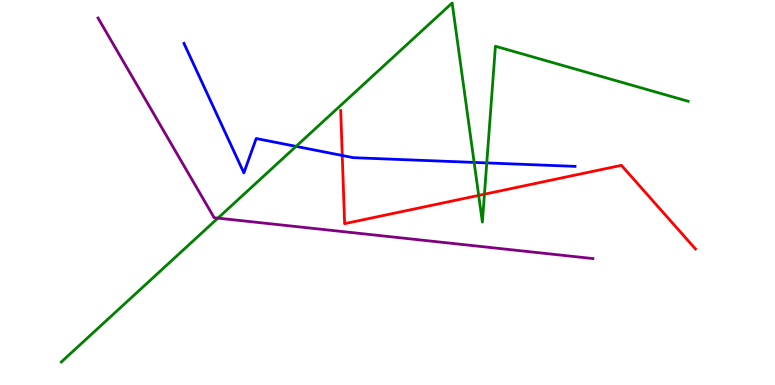[{'lines': ['blue', 'red'], 'intersections': [{'x': 4.42, 'y': 5.96}]}, {'lines': ['green', 'red'], 'intersections': [{'x': 6.18, 'y': 4.92}, {'x': 6.25, 'y': 4.96}]}, {'lines': ['purple', 'red'], 'intersections': []}, {'lines': ['blue', 'green'], 'intersections': [{'x': 3.82, 'y': 6.2}, {'x': 6.12, 'y': 5.78}, {'x': 6.28, 'y': 5.77}]}, {'lines': ['blue', 'purple'], 'intersections': []}, {'lines': ['green', 'purple'], 'intersections': [{'x': 2.81, 'y': 4.33}]}]